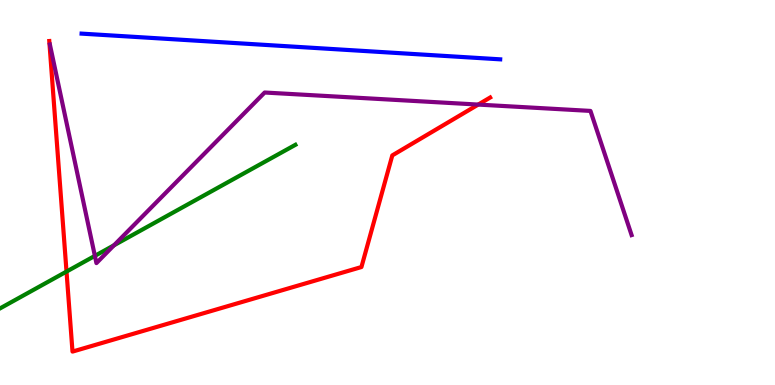[{'lines': ['blue', 'red'], 'intersections': []}, {'lines': ['green', 'red'], 'intersections': [{'x': 0.858, 'y': 2.95}]}, {'lines': ['purple', 'red'], 'intersections': [{'x': 6.17, 'y': 7.28}]}, {'lines': ['blue', 'green'], 'intersections': []}, {'lines': ['blue', 'purple'], 'intersections': []}, {'lines': ['green', 'purple'], 'intersections': [{'x': 1.22, 'y': 3.35}, {'x': 1.47, 'y': 3.63}]}]